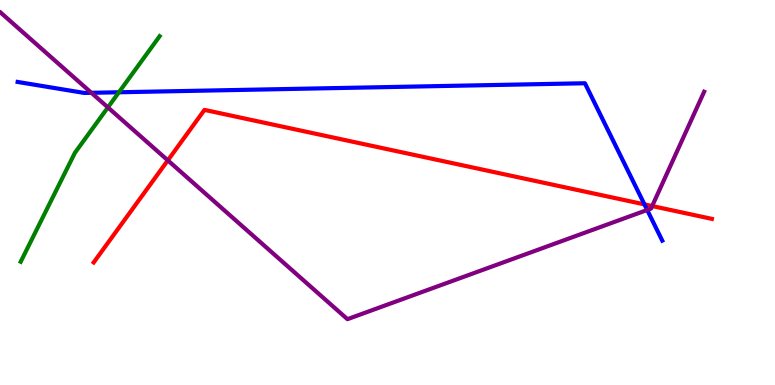[{'lines': ['blue', 'red'], 'intersections': [{'x': 8.32, 'y': 4.69}]}, {'lines': ['green', 'red'], 'intersections': []}, {'lines': ['purple', 'red'], 'intersections': [{'x': 2.17, 'y': 5.83}, {'x': 8.41, 'y': 4.65}]}, {'lines': ['blue', 'green'], 'intersections': [{'x': 1.53, 'y': 7.6}]}, {'lines': ['blue', 'purple'], 'intersections': [{'x': 1.18, 'y': 7.59}, {'x': 8.35, 'y': 4.55}]}, {'lines': ['green', 'purple'], 'intersections': [{'x': 1.39, 'y': 7.21}]}]